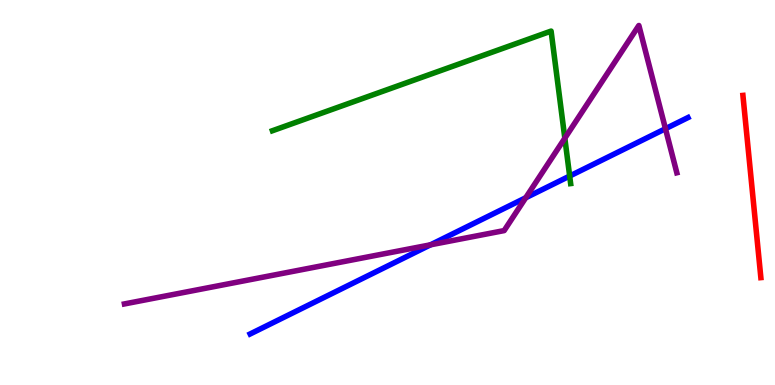[{'lines': ['blue', 'red'], 'intersections': []}, {'lines': ['green', 'red'], 'intersections': []}, {'lines': ['purple', 'red'], 'intersections': []}, {'lines': ['blue', 'green'], 'intersections': [{'x': 7.35, 'y': 5.43}]}, {'lines': ['blue', 'purple'], 'intersections': [{'x': 5.56, 'y': 3.64}, {'x': 6.78, 'y': 4.86}, {'x': 8.59, 'y': 6.66}]}, {'lines': ['green', 'purple'], 'intersections': [{'x': 7.29, 'y': 6.41}]}]